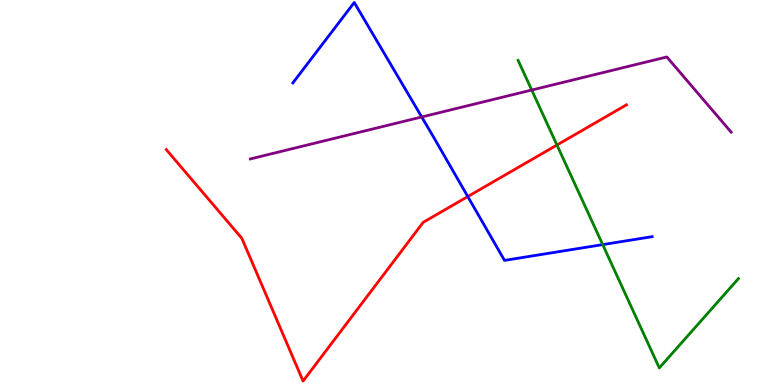[{'lines': ['blue', 'red'], 'intersections': [{'x': 6.04, 'y': 4.89}]}, {'lines': ['green', 'red'], 'intersections': [{'x': 7.19, 'y': 6.23}]}, {'lines': ['purple', 'red'], 'intersections': []}, {'lines': ['blue', 'green'], 'intersections': [{'x': 7.78, 'y': 3.65}]}, {'lines': ['blue', 'purple'], 'intersections': [{'x': 5.44, 'y': 6.96}]}, {'lines': ['green', 'purple'], 'intersections': [{'x': 6.86, 'y': 7.66}]}]